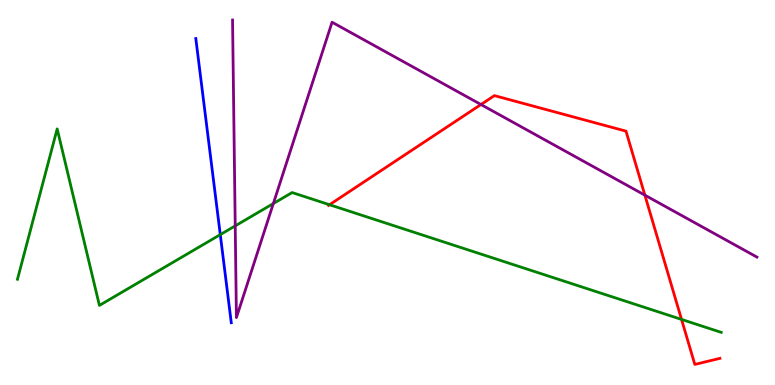[{'lines': ['blue', 'red'], 'intersections': []}, {'lines': ['green', 'red'], 'intersections': [{'x': 4.25, 'y': 4.68}, {'x': 8.79, 'y': 1.7}]}, {'lines': ['purple', 'red'], 'intersections': [{'x': 6.21, 'y': 7.29}, {'x': 8.32, 'y': 4.93}]}, {'lines': ['blue', 'green'], 'intersections': [{'x': 2.84, 'y': 3.91}]}, {'lines': ['blue', 'purple'], 'intersections': []}, {'lines': ['green', 'purple'], 'intersections': [{'x': 3.04, 'y': 4.13}, {'x': 3.53, 'y': 4.71}]}]